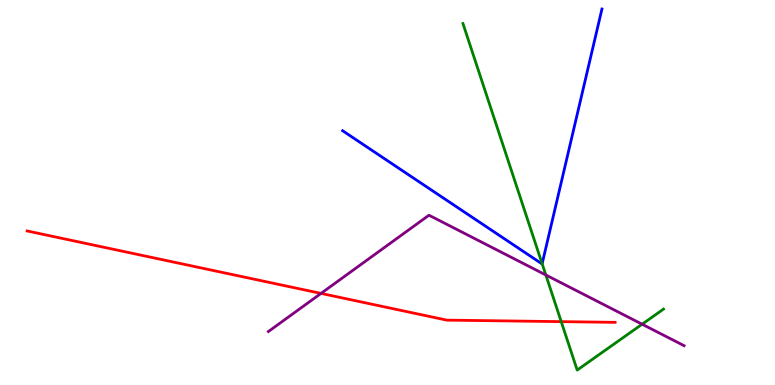[{'lines': ['blue', 'red'], 'intersections': []}, {'lines': ['green', 'red'], 'intersections': [{'x': 7.24, 'y': 1.65}]}, {'lines': ['purple', 'red'], 'intersections': [{'x': 4.14, 'y': 2.38}]}, {'lines': ['blue', 'green'], 'intersections': [{'x': 7.0, 'y': 3.15}]}, {'lines': ['blue', 'purple'], 'intersections': []}, {'lines': ['green', 'purple'], 'intersections': [{'x': 7.04, 'y': 2.86}, {'x': 8.29, 'y': 1.58}]}]